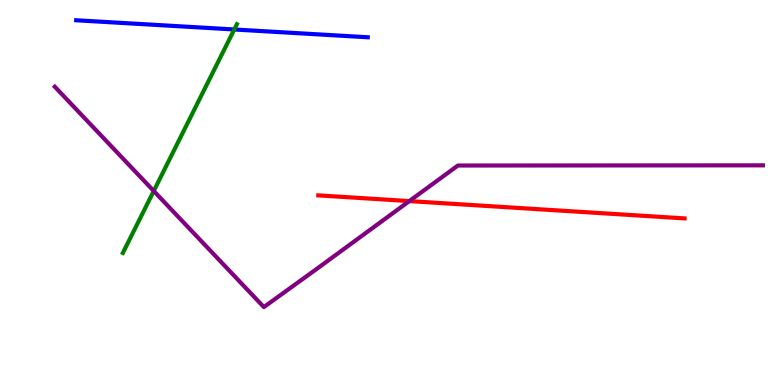[{'lines': ['blue', 'red'], 'intersections': []}, {'lines': ['green', 'red'], 'intersections': []}, {'lines': ['purple', 'red'], 'intersections': [{'x': 5.28, 'y': 4.78}]}, {'lines': ['blue', 'green'], 'intersections': [{'x': 3.02, 'y': 9.23}]}, {'lines': ['blue', 'purple'], 'intersections': []}, {'lines': ['green', 'purple'], 'intersections': [{'x': 1.98, 'y': 5.04}]}]